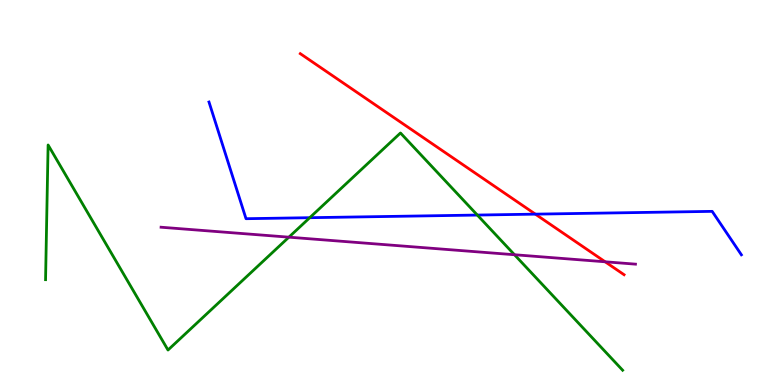[{'lines': ['blue', 'red'], 'intersections': [{'x': 6.91, 'y': 4.44}]}, {'lines': ['green', 'red'], 'intersections': []}, {'lines': ['purple', 'red'], 'intersections': [{'x': 7.81, 'y': 3.2}]}, {'lines': ['blue', 'green'], 'intersections': [{'x': 4.0, 'y': 4.35}, {'x': 6.16, 'y': 4.41}]}, {'lines': ['blue', 'purple'], 'intersections': []}, {'lines': ['green', 'purple'], 'intersections': [{'x': 3.73, 'y': 3.84}, {'x': 6.64, 'y': 3.38}]}]